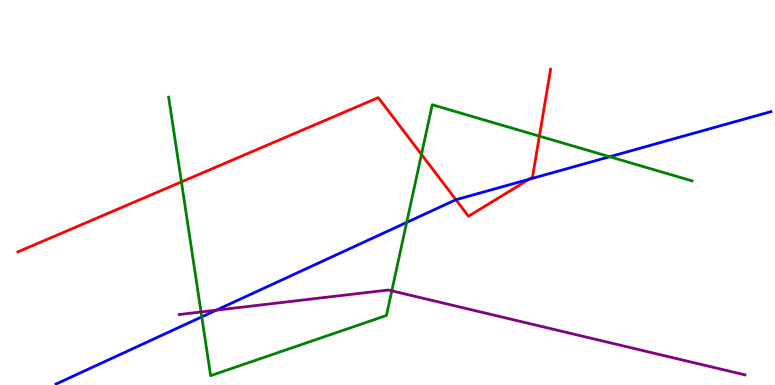[{'lines': ['blue', 'red'], 'intersections': [{'x': 5.88, 'y': 4.81}, {'x': 6.83, 'y': 5.34}]}, {'lines': ['green', 'red'], 'intersections': [{'x': 2.34, 'y': 5.28}, {'x': 5.44, 'y': 5.99}, {'x': 6.96, 'y': 6.46}]}, {'lines': ['purple', 'red'], 'intersections': []}, {'lines': ['blue', 'green'], 'intersections': [{'x': 2.6, 'y': 1.77}, {'x': 5.25, 'y': 4.22}, {'x': 7.87, 'y': 5.93}]}, {'lines': ['blue', 'purple'], 'intersections': [{'x': 2.79, 'y': 1.94}]}, {'lines': ['green', 'purple'], 'intersections': [{'x': 2.59, 'y': 1.9}, {'x': 5.06, 'y': 2.45}]}]